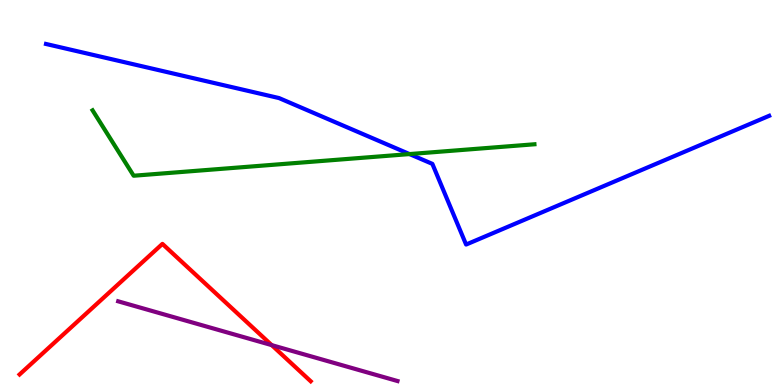[{'lines': ['blue', 'red'], 'intersections': []}, {'lines': ['green', 'red'], 'intersections': []}, {'lines': ['purple', 'red'], 'intersections': [{'x': 3.51, 'y': 1.04}]}, {'lines': ['blue', 'green'], 'intersections': [{'x': 5.28, 'y': 6.0}]}, {'lines': ['blue', 'purple'], 'intersections': []}, {'lines': ['green', 'purple'], 'intersections': []}]